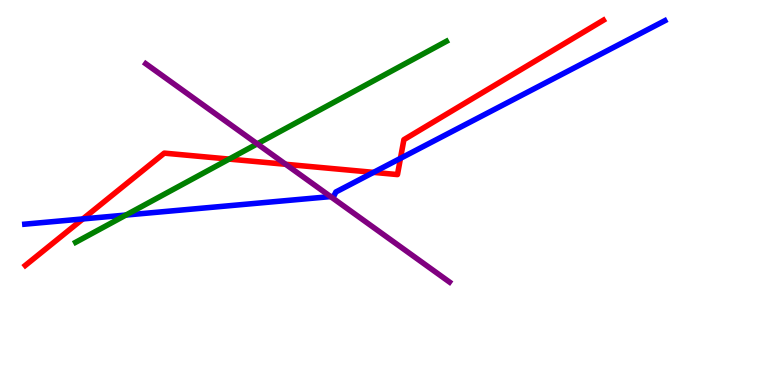[{'lines': ['blue', 'red'], 'intersections': [{'x': 1.07, 'y': 4.31}, {'x': 4.82, 'y': 5.52}, {'x': 5.17, 'y': 5.89}]}, {'lines': ['green', 'red'], 'intersections': [{'x': 2.96, 'y': 5.87}]}, {'lines': ['purple', 'red'], 'intersections': [{'x': 3.69, 'y': 5.73}]}, {'lines': ['blue', 'green'], 'intersections': [{'x': 1.62, 'y': 4.41}]}, {'lines': ['blue', 'purple'], 'intersections': [{'x': 4.27, 'y': 4.89}]}, {'lines': ['green', 'purple'], 'intersections': [{'x': 3.32, 'y': 6.26}]}]